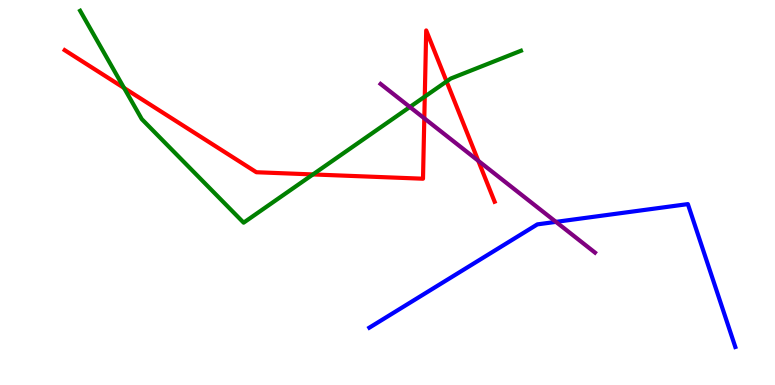[{'lines': ['blue', 'red'], 'intersections': []}, {'lines': ['green', 'red'], 'intersections': [{'x': 1.6, 'y': 7.71}, {'x': 4.04, 'y': 5.47}, {'x': 5.48, 'y': 7.49}, {'x': 5.76, 'y': 7.88}]}, {'lines': ['purple', 'red'], 'intersections': [{'x': 5.47, 'y': 6.93}, {'x': 6.17, 'y': 5.82}]}, {'lines': ['blue', 'green'], 'intersections': []}, {'lines': ['blue', 'purple'], 'intersections': [{'x': 7.17, 'y': 4.24}]}, {'lines': ['green', 'purple'], 'intersections': [{'x': 5.29, 'y': 7.22}]}]